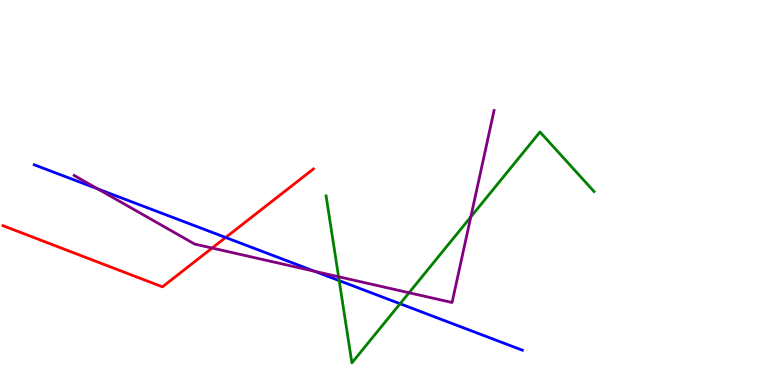[{'lines': ['blue', 'red'], 'intersections': [{'x': 2.91, 'y': 3.83}]}, {'lines': ['green', 'red'], 'intersections': []}, {'lines': ['purple', 'red'], 'intersections': [{'x': 2.74, 'y': 3.56}]}, {'lines': ['blue', 'green'], 'intersections': [{'x': 4.38, 'y': 2.71}, {'x': 5.16, 'y': 2.11}]}, {'lines': ['blue', 'purple'], 'intersections': [{'x': 1.26, 'y': 5.09}, {'x': 4.06, 'y': 2.95}]}, {'lines': ['green', 'purple'], 'intersections': [{'x': 4.37, 'y': 2.81}, {'x': 5.28, 'y': 2.4}, {'x': 6.07, 'y': 4.37}]}]